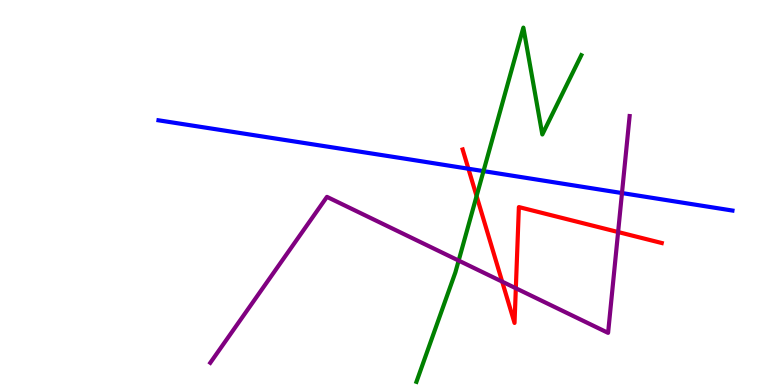[{'lines': ['blue', 'red'], 'intersections': [{'x': 6.04, 'y': 5.62}]}, {'lines': ['green', 'red'], 'intersections': [{'x': 6.15, 'y': 4.91}]}, {'lines': ['purple', 'red'], 'intersections': [{'x': 6.48, 'y': 2.68}, {'x': 6.66, 'y': 2.51}, {'x': 7.98, 'y': 3.97}]}, {'lines': ['blue', 'green'], 'intersections': [{'x': 6.24, 'y': 5.56}]}, {'lines': ['blue', 'purple'], 'intersections': [{'x': 8.03, 'y': 4.99}]}, {'lines': ['green', 'purple'], 'intersections': [{'x': 5.92, 'y': 3.23}]}]